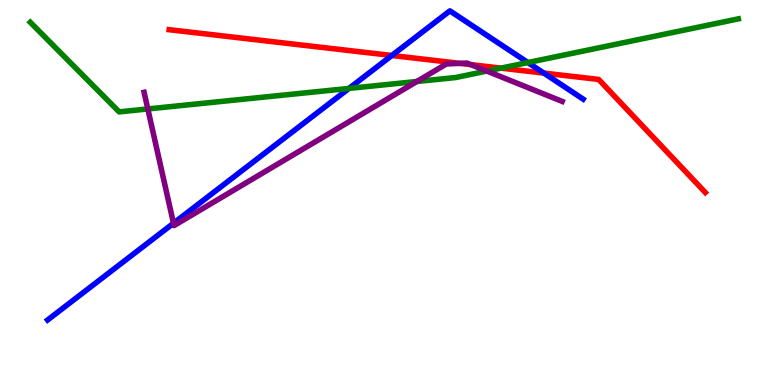[{'lines': ['blue', 'red'], 'intersections': [{'x': 5.06, 'y': 8.56}, {'x': 7.02, 'y': 8.1}]}, {'lines': ['green', 'red'], 'intersections': [{'x': 6.46, 'y': 8.23}]}, {'lines': ['purple', 'red'], 'intersections': [{'x': 5.93, 'y': 8.35}, {'x': 6.08, 'y': 8.32}]}, {'lines': ['blue', 'green'], 'intersections': [{'x': 4.5, 'y': 7.7}, {'x': 6.81, 'y': 8.38}]}, {'lines': ['blue', 'purple'], 'intersections': [{'x': 2.24, 'y': 4.2}]}, {'lines': ['green', 'purple'], 'intersections': [{'x': 1.91, 'y': 7.17}, {'x': 5.38, 'y': 7.88}, {'x': 6.28, 'y': 8.15}]}]